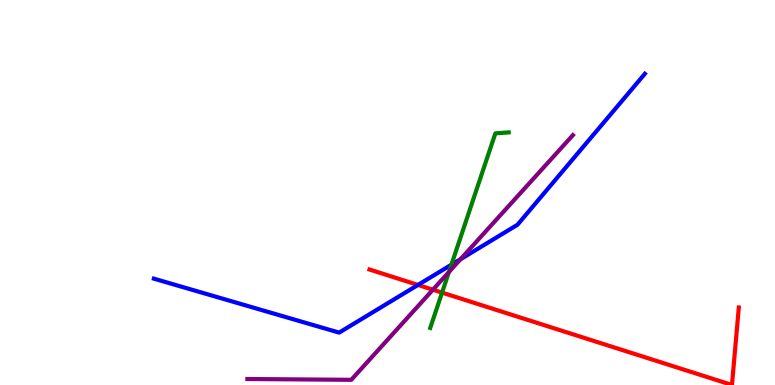[{'lines': ['blue', 'red'], 'intersections': [{'x': 5.39, 'y': 2.6}]}, {'lines': ['green', 'red'], 'intersections': [{'x': 5.7, 'y': 2.4}]}, {'lines': ['purple', 'red'], 'intersections': [{'x': 5.59, 'y': 2.48}]}, {'lines': ['blue', 'green'], 'intersections': [{'x': 5.82, 'y': 3.12}]}, {'lines': ['blue', 'purple'], 'intersections': [{'x': 5.94, 'y': 3.27}]}, {'lines': ['green', 'purple'], 'intersections': [{'x': 5.79, 'y': 2.94}]}]